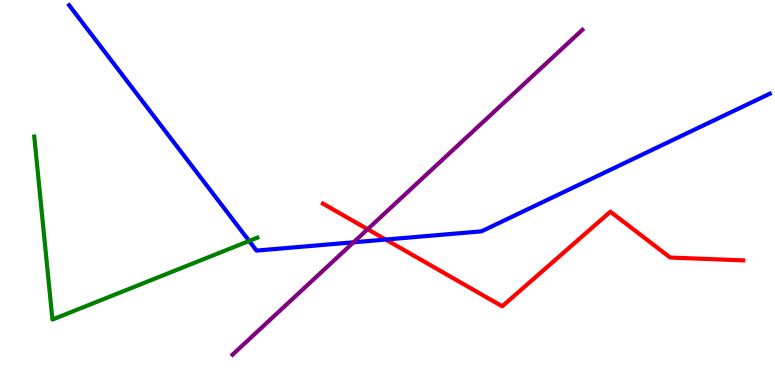[{'lines': ['blue', 'red'], 'intersections': [{'x': 4.98, 'y': 3.78}]}, {'lines': ['green', 'red'], 'intersections': []}, {'lines': ['purple', 'red'], 'intersections': [{'x': 4.74, 'y': 4.05}]}, {'lines': ['blue', 'green'], 'intersections': [{'x': 3.21, 'y': 3.74}]}, {'lines': ['blue', 'purple'], 'intersections': [{'x': 4.56, 'y': 3.71}]}, {'lines': ['green', 'purple'], 'intersections': []}]